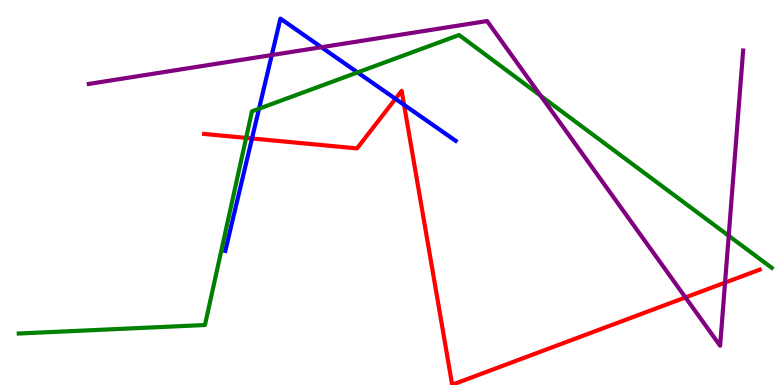[{'lines': ['blue', 'red'], 'intersections': [{'x': 3.25, 'y': 6.4}, {'x': 5.1, 'y': 7.43}, {'x': 5.21, 'y': 7.28}]}, {'lines': ['green', 'red'], 'intersections': [{'x': 3.18, 'y': 6.42}]}, {'lines': ['purple', 'red'], 'intersections': [{'x': 8.84, 'y': 2.27}, {'x': 9.36, 'y': 2.66}]}, {'lines': ['blue', 'green'], 'intersections': [{'x': 3.34, 'y': 7.18}, {'x': 4.61, 'y': 8.12}]}, {'lines': ['blue', 'purple'], 'intersections': [{'x': 3.51, 'y': 8.57}, {'x': 4.15, 'y': 8.77}]}, {'lines': ['green', 'purple'], 'intersections': [{'x': 6.98, 'y': 7.51}, {'x': 9.4, 'y': 3.88}]}]